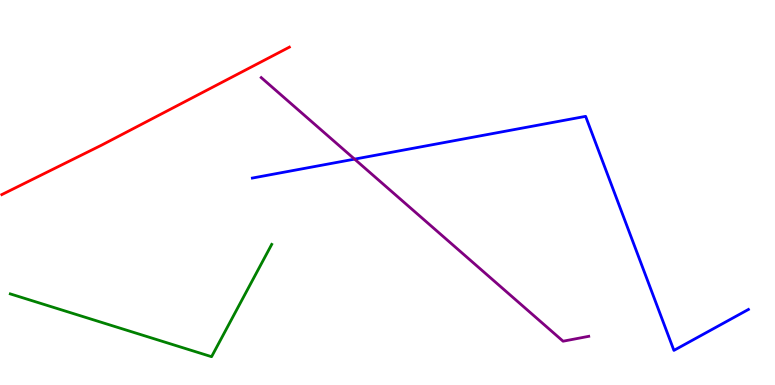[{'lines': ['blue', 'red'], 'intersections': []}, {'lines': ['green', 'red'], 'intersections': []}, {'lines': ['purple', 'red'], 'intersections': []}, {'lines': ['blue', 'green'], 'intersections': []}, {'lines': ['blue', 'purple'], 'intersections': [{'x': 4.58, 'y': 5.87}]}, {'lines': ['green', 'purple'], 'intersections': []}]